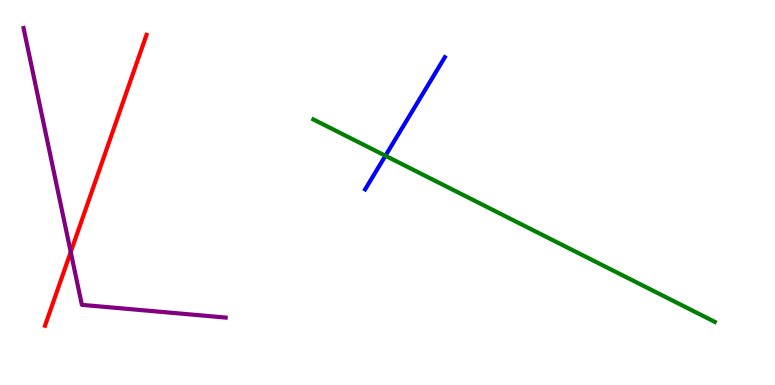[{'lines': ['blue', 'red'], 'intersections': []}, {'lines': ['green', 'red'], 'intersections': []}, {'lines': ['purple', 'red'], 'intersections': [{'x': 0.913, 'y': 3.45}]}, {'lines': ['blue', 'green'], 'intersections': [{'x': 4.97, 'y': 5.95}]}, {'lines': ['blue', 'purple'], 'intersections': []}, {'lines': ['green', 'purple'], 'intersections': []}]